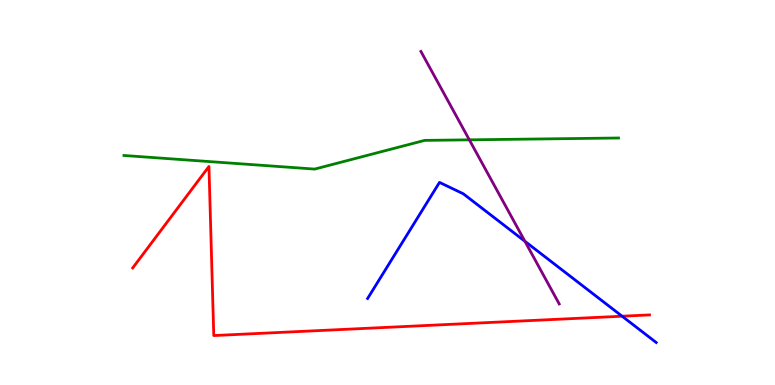[{'lines': ['blue', 'red'], 'intersections': [{'x': 8.03, 'y': 1.79}]}, {'lines': ['green', 'red'], 'intersections': []}, {'lines': ['purple', 'red'], 'intersections': []}, {'lines': ['blue', 'green'], 'intersections': []}, {'lines': ['blue', 'purple'], 'intersections': [{'x': 6.77, 'y': 3.73}]}, {'lines': ['green', 'purple'], 'intersections': [{'x': 6.06, 'y': 6.37}]}]